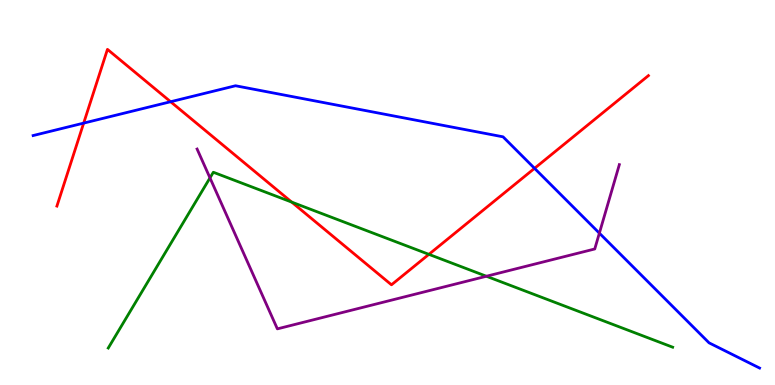[{'lines': ['blue', 'red'], 'intersections': [{'x': 1.08, 'y': 6.8}, {'x': 2.2, 'y': 7.36}, {'x': 6.9, 'y': 5.63}]}, {'lines': ['green', 'red'], 'intersections': [{'x': 3.76, 'y': 4.75}, {'x': 5.53, 'y': 3.39}]}, {'lines': ['purple', 'red'], 'intersections': []}, {'lines': ['blue', 'green'], 'intersections': []}, {'lines': ['blue', 'purple'], 'intersections': [{'x': 7.73, 'y': 3.94}]}, {'lines': ['green', 'purple'], 'intersections': [{'x': 2.71, 'y': 5.38}, {'x': 6.28, 'y': 2.82}]}]